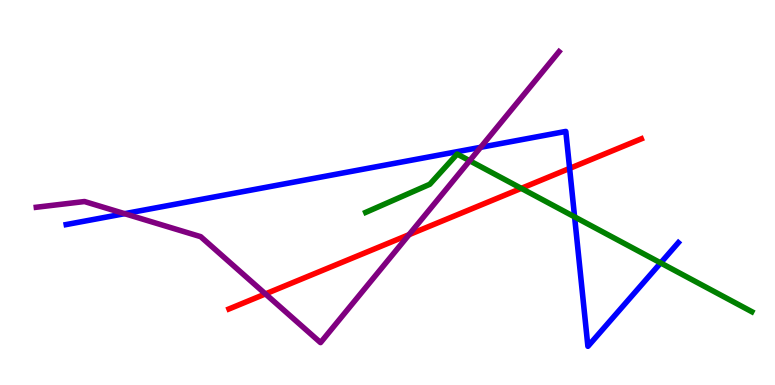[{'lines': ['blue', 'red'], 'intersections': [{'x': 7.35, 'y': 5.63}]}, {'lines': ['green', 'red'], 'intersections': [{'x': 6.73, 'y': 5.11}]}, {'lines': ['purple', 'red'], 'intersections': [{'x': 3.43, 'y': 2.37}, {'x': 5.28, 'y': 3.9}]}, {'lines': ['blue', 'green'], 'intersections': [{'x': 7.41, 'y': 4.37}, {'x': 8.52, 'y': 3.17}]}, {'lines': ['blue', 'purple'], 'intersections': [{'x': 1.61, 'y': 4.45}, {'x': 6.2, 'y': 6.17}]}, {'lines': ['green', 'purple'], 'intersections': [{'x': 6.06, 'y': 5.83}]}]